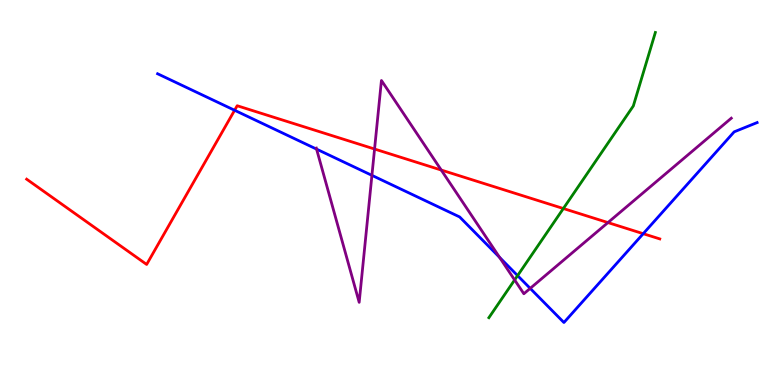[{'lines': ['blue', 'red'], 'intersections': [{'x': 3.03, 'y': 7.14}, {'x': 8.3, 'y': 3.93}]}, {'lines': ['green', 'red'], 'intersections': [{'x': 7.27, 'y': 4.58}]}, {'lines': ['purple', 'red'], 'intersections': [{'x': 4.83, 'y': 6.13}, {'x': 5.69, 'y': 5.58}, {'x': 7.84, 'y': 4.22}]}, {'lines': ['blue', 'green'], 'intersections': [{'x': 6.68, 'y': 2.84}]}, {'lines': ['blue', 'purple'], 'intersections': [{'x': 4.08, 'y': 6.13}, {'x': 4.8, 'y': 5.45}, {'x': 6.45, 'y': 3.32}, {'x': 6.84, 'y': 2.51}]}, {'lines': ['green', 'purple'], 'intersections': [{'x': 6.64, 'y': 2.73}]}]